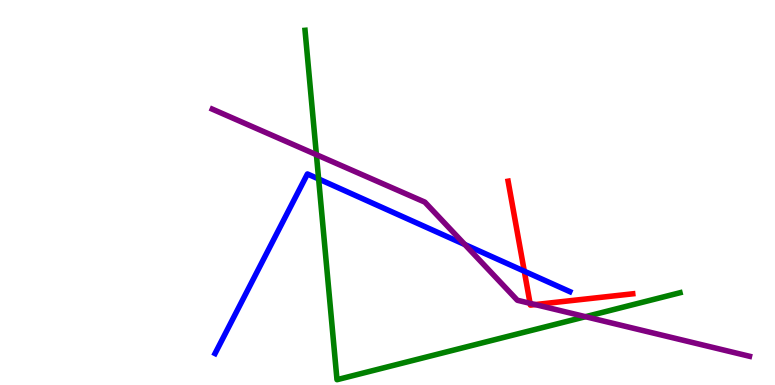[{'lines': ['blue', 'red'], 'intersections': [{'x': 6.77, 'y': 2.96}]}, {'lines': ['green', 'red'], 'intersections': []}, {'lines': ['purple', 'red'], 'intersections': [{'x': 6.84, 'y': 2.12}, {'x': 6.91, 'y': 2.09}]}, {'lines': ['blue', 'green'], 'intersections': [{'x': 4.11, 'y': 5.35}]}, {'lines': ['blue', 'purple'], 'intersections': [{'x': 6.0, 'y': 3.65}]}, {'lines': ['green', 'purple'], 'intersections': [{'x': 4.08, 'y': 5.98}, {'x': 7.55, 'y': 1.77}]}]